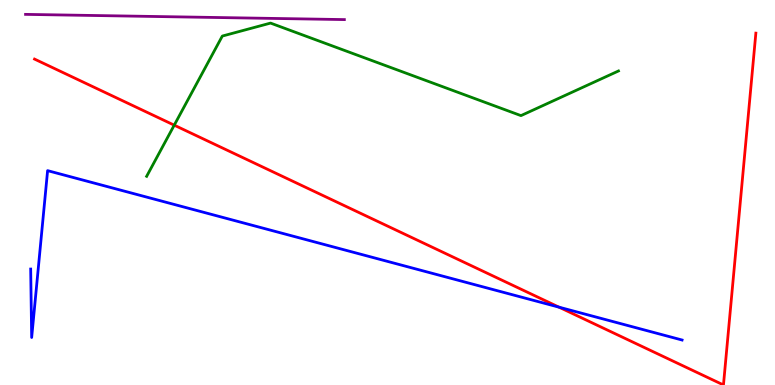[{'lines': ['blue', 'red'], 'intersections': [{'x': 7.21, 'y': 2.02}]}, {'lines': ['green', 'red'], 'intersections': [{'x': 2.25, 'y': 6.75}]}, {'lines': ['purple', 'red'], 'intersections': []}, {'lines': ['blue', 'green'], 'intersections': []}, {'lines': ['blue', 'purple'], 'intersections': []}, {'lines': ['green', 'purple'], 'intersections': []}]